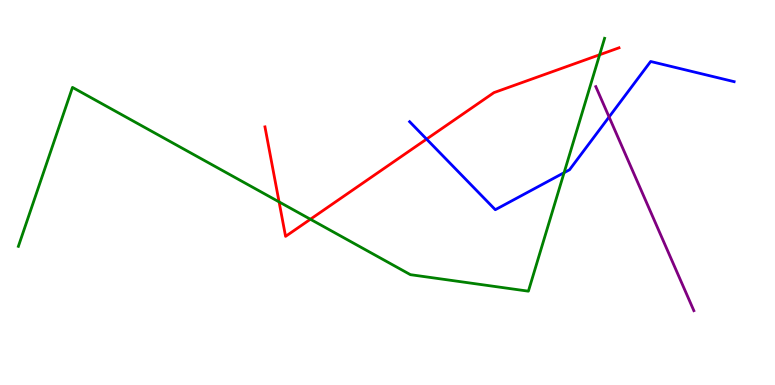[{'lines': ['blue', 'red'], 'intersections': [{'x': 5.5, 'y': 6.39}]}, {'lines': ['green', 'red'], 'intersections': [{'x': 3.6, 'y': 4.76}, {'x': 4.01, 'y': 4.31}, {'x': 7.74, 'y': 8.58}]}, {'lines': ['purple', 'red'], 'intersections': []}, {'lines': ['blue', 'green'], 'intersections': [{'x': 7.28, 'y': 5.51}]}, {'lines': ['blue', 'purple'], 'intersections': [{'x': 7.86, 'y': 6.96}]}, {'lines': ['green', 'purple'], 'intersections': []}]